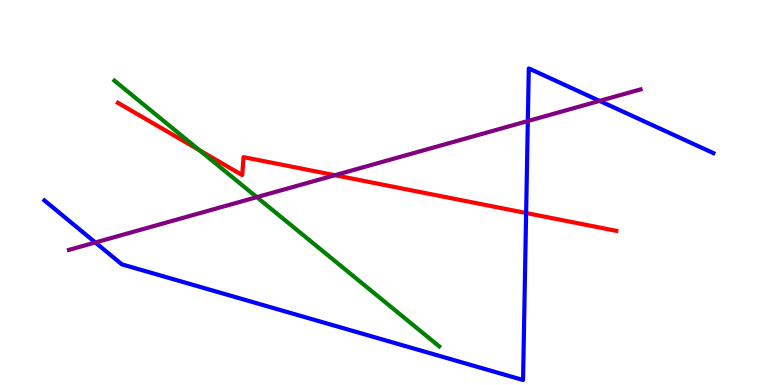[{'lines': ['blue', 'red'], 'intersections': [{'x': 6.79, 'y': 4.47}]}, {'lines': ['green', 'red'], 'intersections': [{'x': 2.57, 'y': 6.1}]}, {'lines': ['purple', 'red'], 'intersections': [{'x': 4.32, 'y': 5.45}]}, {'lines': ['blue', 'green'], 'intersections': []}, {'lines': ['blue', 'purple'], 'intersections': [{'x': 1.23, 'y': 3.7}, {'x': 6.81, 'y': 6.86}, {'x': 7.74, 'y': 7.38}]}, {'lines': ['green', 'purple'], 'intersections': [{'x': 3.31, 'y': 4.88}]}]